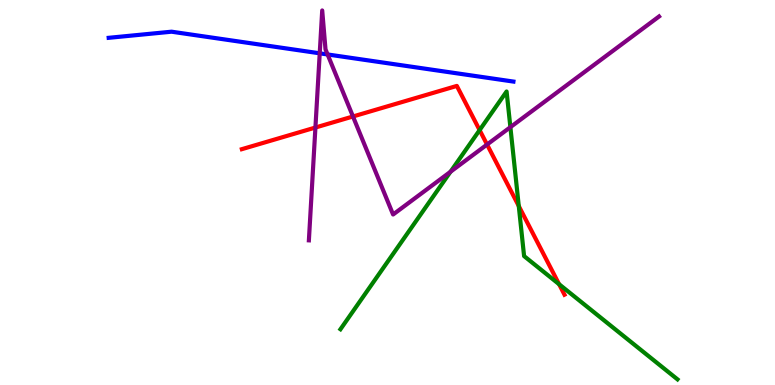[{'lines': ['blue', 'red'], 'intersections': []}, {'lines': ['green', 'red'], 'intersections': [{'x': 6.19, 'y': 6.62}, {'x': 6.69, 'y': 4.65}, {'x': 7.21, 'y': 2.62}]}, {'lines': ['purple', 'red'], 'intersections': [{'x': 4.07, 'y': 6.69}, {'x': 4.55, 'y': 6.97}, {'x': 6.28, 'y': 6.25}]}, {'lines': ['blue', 'green'], 'intersections': []}, {'lines': ['blue', 'purple'], 'intersections': [{'x': 4.13, 'y': 8.62}, {'x': 4.23, 'y': 8.59}]}, {'lines': ['green', 'purple'], 'intersections': [{'x': 5.81, 'y': 5.54}, {'x': 6.59, 'y': 6.7}]}]